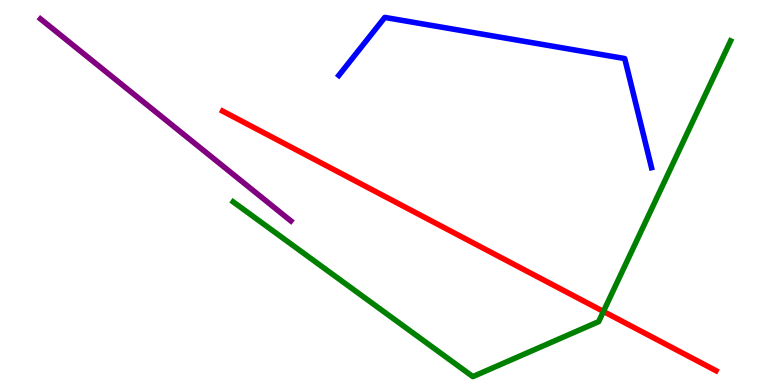[{'lines': ['blue', 'red'], 'intersections': []}, {'lines': ['green', 'red'], 'intersections': [{'x': 7.79, 'y': 1.91}]}, {'lines': ['purple', 'red'], 'intersections': []}, {'lines': ['blue', 'green'], 'intersections': []}, {'lines': ['blue', 'purple'], 'intersections': []}, {'lines': ['green', 'purple'], 'intersections': []}]